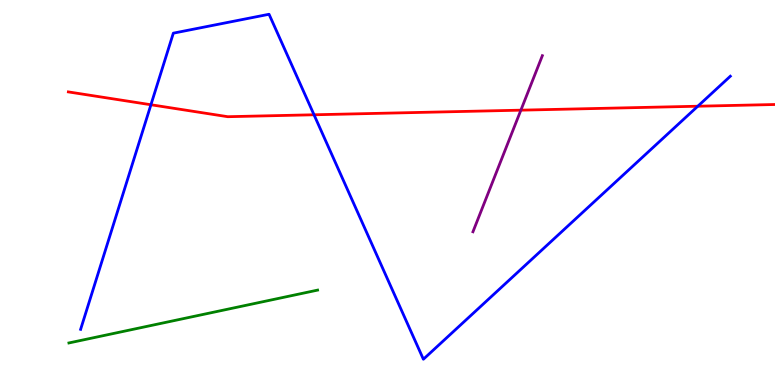[{'lines': ['blue', 'red'], 'intersections': [{'x': 1.95, 'y': 7.28}, {'x': 4.05, 'y': 7.02}, {'x': 9.0, 'y': 7.24}]}, {'lines': ['green', 'red'], 'intersections': []}, {'lines': ['purple', 'red'], 'intersections': [{'x': 6.72, 'y': 7.14}]}, {'lines': ['blue', 'green'], 'intersections': []}, {'lines': ['blue', 'purple'], 'intersections': []}, {'lines': ['green', 'purple'], 'intersections': []}]